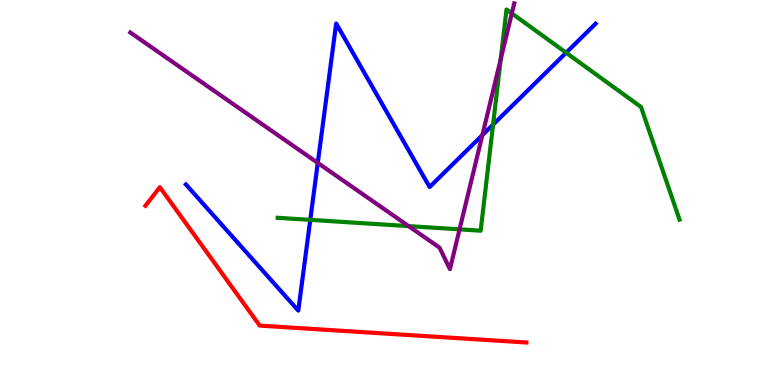[{'lines': ['blue', 'red'], 'intersections': []}, {'lines': ['green', 'red'], 'intersections': []}, {'lines': ['purple', 'red'], 'intersections': []}, {'lines': ['blue', 'green'], 'intersections': [{'x': 4.0, 'y': 4.29}, {'x': 6.36, 'y': 6.76}, {'x': 7.3, 'y': 8.63}]}, {'lines': ['blue', 'purple'], 'intersections': [{'x': 4.1, 'y': 5.77}, {'x': 6.22, 'y': 6.49}]}, {'lines': ['green', 'purple'], 'intersections': [{'x': 5.27, 'y': 4.13}, {'x': 5.93, 'y': 4.04}, {'x': 6.46, 'y': 8.46}, {'x': 6.6, 'y': 9.65}]}]